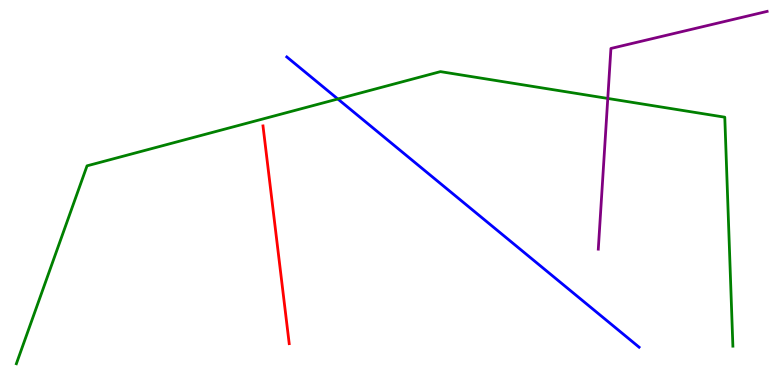[{'lines': ['blue', 'red'], 'intersections': []}, {'lines': ['green', 'red'], 'intersections': []}, {'lines': ['purple', 'red'], 'intersections': []}, {'lines': ['blue', 'green'], 'intersections': [{'x': 4.36, 'y': 7.43}]}, {'lines': ['blue', 'purple'], 'intersections': []}, {'lines': ['green', 'purple'], 'intersections': [{'x': 7.84, 'y': 7.44}]}]